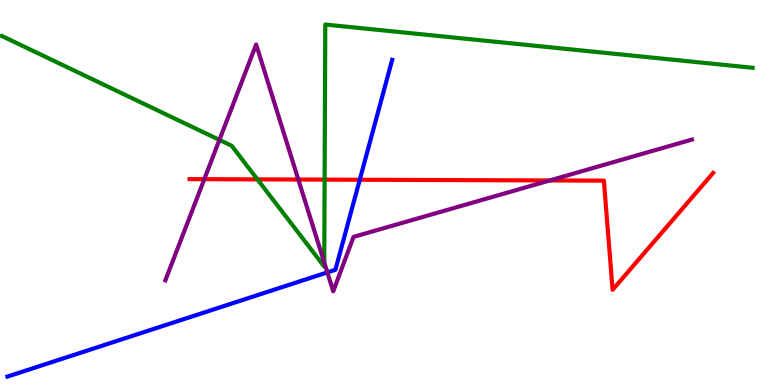[{'lines': ['blue', 'red'], 'intersections': [{'x': 4.64, 'y': 5.33}]}, {'lines': ['green', 'red'], 'intersections': [{'x': 3.32, 'y': 5.34}, {'x': 4.19, 'y': 5.33}]}, {'lines': ['purple', 'red'], 'intersections': [{'x': 2.64, 'y': 5.35}, {'x': 3.85, 'y': 5.34}, {'x': 7.09, 'y': 5.31}]}, {'lines': ['blue', 'green'], 'intersections': []}, {'lines': ['blue', 'purple'], 'intersections': [{'x': 4.22, 'y': 2.92}]}, {'lines': ['green', 'purple'], 'intersections': [{'x': 2.83, 'y': 6.37}, {'x': 4.18, 'y': 3.18}]}]